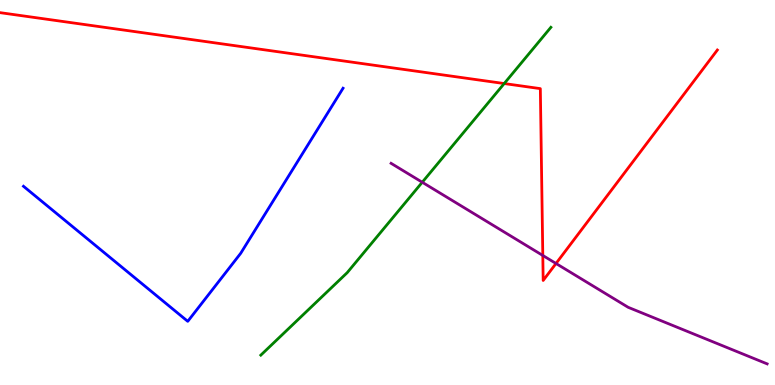[{'lines': ['blue', 'red'], 'intersections': []}, {'lines': ['green', 'red'], 'intersections': [{'x': 6.51, 'y': 7.83}]}, {'lines': ['purple', 'red'], 'intersections': [{'x': 7.0, 'y': 3.36}, {'x': 7.17, 'y': 3.16}]}, {'lines': ['blue', 'green'], 'intersections': []}, {'lines': ['blue', 'purple'], 'intersections': []}, {'lines': ['green', 'purple'], 'intersections': [{'x': 5.45, 'y': 5.27}]}]